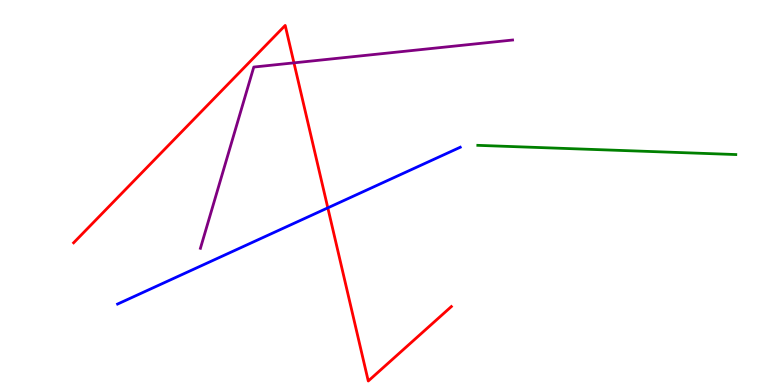[{'lines': ['blue', 'red'], 'intersections': [{'x': 4.23, 'y': 4.6}]}, {'lines': ['green', 'red'], 'intersections': []}, {'lines': ['purple', 'red'], 'intersections': [{'x': 3.79, 'y': 8.37}]}, {'lines': ['blue', 'green'], 'intersections': []}, {'lines': ['blue', 'purple'], 'intersections': []}, {'lines': ['green', 'purple'], 'intersections': []}]